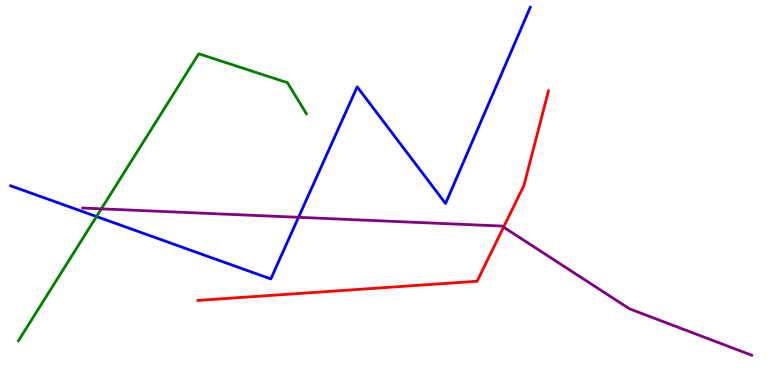[{'lines': ['blue', 'red'], 'intersections': []}, {'lines': ['green', 'red'], 'intersections': []}, {'lines': ['purple', 'red'], 'intersections': [{'x': 6.5, 'y': 4.1}]}, {'lines': ['blue', 'green'], 'intersections': [{'x': 1.25, 'y': 4.38}]}, {'lines': ['blue', 'purple'], 'intersections': [{'x': 3.85, 'y': 4.36}]}, {'lines': ['green', 'purple'], 'intersections': [{'x': 1.31, 'y': 4.58}]}]